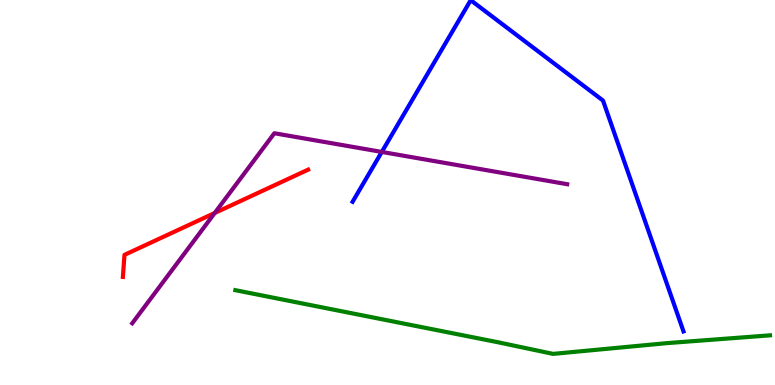[{'lines': ['blue', 'red'], 'intersections': []}, {'lines': ['green', 'red'], 'intersections': []}, {'lines': ['purple', 'red'], 'intersections': [{'x': 2.77, 'y': 4.47}]}, {'lines': ['blue', 'green'], 'intersections': []}, {'lines': ['blue', 'purple'], 'intersections': [{'x': 4.93, 'y': 6.05}]}, {'lines': ['green', 'purple'], 'intersections': []}]